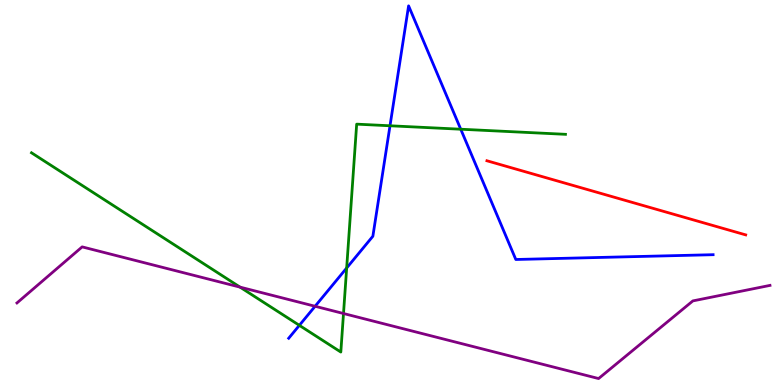[{'lines': ['blue', 'red'], 'intersections': []}, {'lines': ['green', 'red'], 'intersections': []}, {'lines': ['purple', 'red'], 'intersections': []}, {'lines': ['blue', 'green'], 'intersections': [{'x': 3.86, 'y': 1.55}, {'x': 4.47, 'y': 3.04}, {'x': 5.03, 'y': 6.73}, {'x': 5.95, 'y': 6.64}]}, {'lines': ['blue', 'purple'], 'intersections': [{'x': 4.07, 'y': 2.04}]}, {'lines': ['green', 'purple'], 'intersections': [{'x': 3.1, 'y': 2.54}, {'x': 4.43, 'y': 1.86}]}]